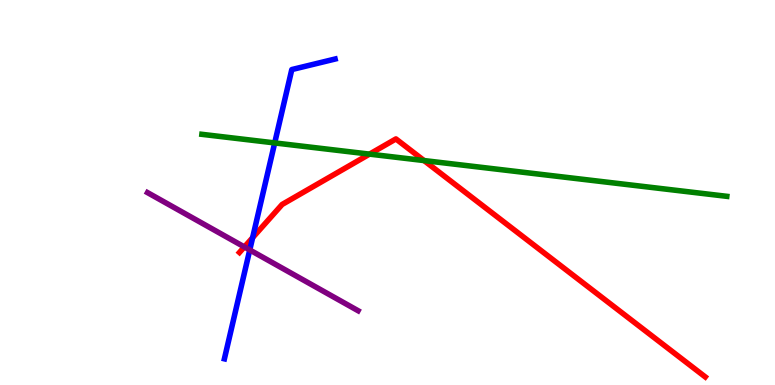[{'lines': ['blue', 'red'], 'intersections': [{'x': 3.26, 'y': 3.83}]}, {'lines': ['green', 'red'], 'intersections': [{'x': 4.77, 'y': 6.0}, {'x': 5.47, 'y': 5.83}]}, {'lines': ['purple', 'red'], 'intersections': [{'x': 3.15, 'y': 3.59}]}, {'lines': ['blue', 'green'], 'intersections': [{'x': 3.54, 'y': 6.29}]}, {'lines': ['blue', 'purple'], 'intersections': [{'x': 3.22, 'y': 3.51}]}, {'lines': ['green', 'purple'], 'intersections': []}]